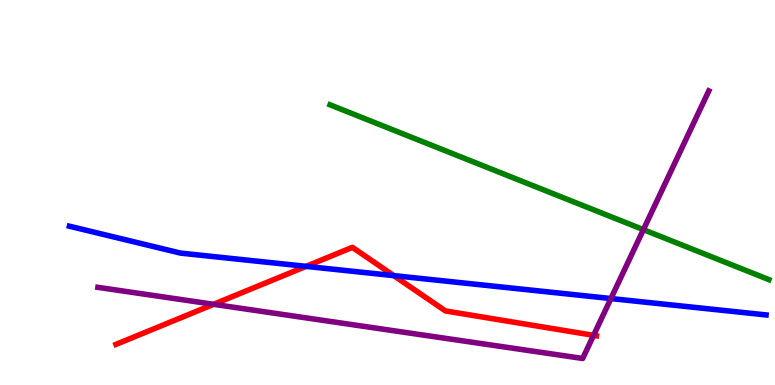[{'lines': ['blue', 'red'], 'intersections': [{'x': 3.95, 'y': 3.08}, {'x': 5.08, 'y': 2.84}]}, {'lines': ['green', 'red'], 'intersections': []}, {'lines': ['purple', 'red'], 'intersections': [{'x': 2.76, 'y': 2.1}, {'x': 7.66, 'y': 1.29}]}, {'lines': ['blue', 'green'], 'intersections': []}, {'lines': ['blue', 'purple'], 'intersections': [{'x': 7.88, 'y': 2.25}]}, {'lines': ['green', 'purple'], 'intersections': [{'x': 8.3, 'y': 4.04}]}]